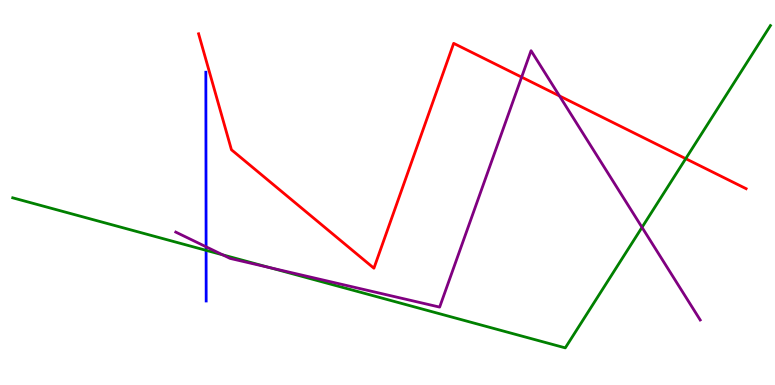[{'lines': ['blue', 'red'], 'intersections': []}, {'lines': ['green', 'red'], 'intersections': [{'x': 8.85, 'y': 5.88}]}, {'lines': ['purple', 'red'], 'intersections': [{'x': 6.73, 'y': 8.0}, {'x': 7.22, 'y': 7.51}]}, {'lines': ['blue', 'green'], 'intersections': [{'x': 2.66, 'y': 3.5}]}, {'lines': ['blue', 'purple'], 'intersections': [{'x': 2.66, 'y': 3.59}]}, {'lines': ['green', 'purple'], 'intersections': [{'x': 2.87, 'y': 3.38}, {'x': 3.48, 'y': 3.05}, {'x': 8.28, 'y': 4.1}]}]